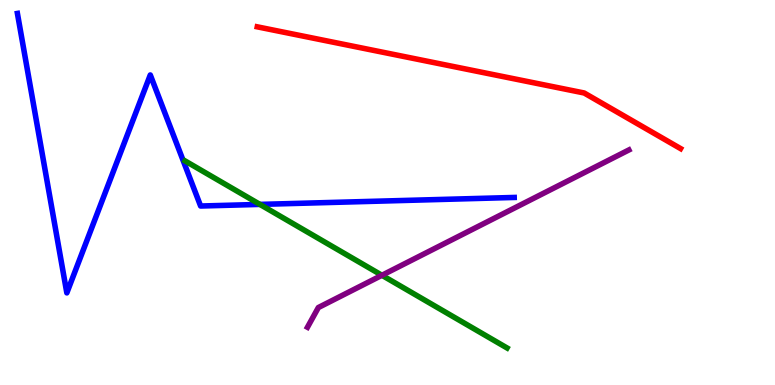[{'lines': ['blue', 'red'], 'intersections': []}, {'lines': ['green', 'red'], 'intersections': []}, {'lines': ['purple', 'red'], 'intersections': []}, {'lines': ['blue', 'green'], 'intersections': [{'x': 3.35, 'y': 4.69}]}, {'lines': ['blue', 'purple'], 'intersections': []}, {'lines': ['green', 'purple'], 'intersections': [{'x': 4.93, 'y': 2.85}]}]